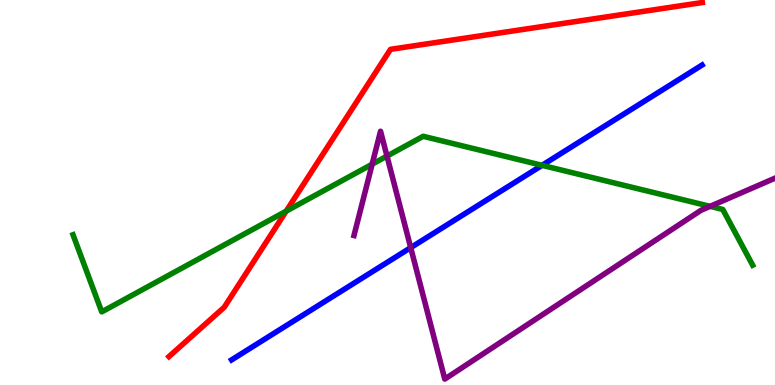[{'lines': ['blue', 'red'], 'intersections': []}, {'lines': ['green', 'red'], 'intersections': [{'x': 3.69, 'y': 4.52}]}, {'lines': ['purple', 'red'], 'intersections': []}, {'lines': ['blue', 'green'], 'intersections': [{'x': 6.99, 'y': 5.71}]}, {'lines': ['blue', 'purple'], 'intersections': [{'x': 5.3, 'y': 3.57}]}, {'lines': ['green', 'purple'], 'intersections': [{'x': 4.8, 'y': 5.74}, {'x': 4.99, 'y': 5.95}, {'x': 9.16, 'y': 4.64}]}]